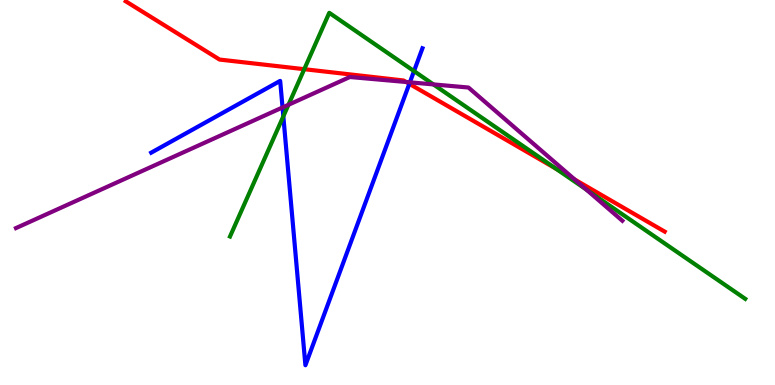[{'lines': ['blue', 'red'], 'intersections': [{'x': 5.28, 'y': 7.82}]}, {'lines': ['green', 'red'], 'intersections': [{'x': 3.93, 'y': 8.2}, {'x': 7.17, 'y': 5.62}]}, {'lines': ['purple', 'red'], 'intersections': [{'x': 5.24, 'y': 7.87}, {'x': 7.42, 'y': 5.34}]}, {'lines': ['blue', 'green'], 'intersections': [{'x': 3.66, 'y': 6.98}, {'x': 5.34, 'y': 8.15}]}, {'lines': ['blue', 'purple'], 'intersections': [{'x': 3.65, 'y': 7.21}, {'x': 5.29, 'y': 7.86}]}, {'lines': ['green', 'purple'], 'intersections': [{'x': 3.72, 'y': 7.28}, {'x': 5.59, 'y': 7.81}, {'x': 7.57, 'y': 5.08}]}]